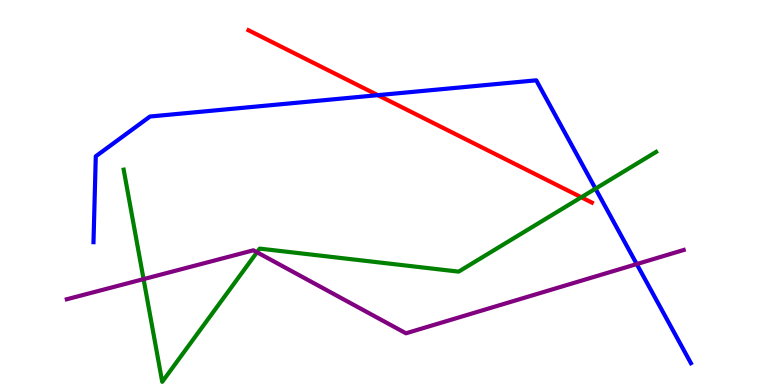[{'lines': ['blue', 'red'], 'intersections': [{'x': 4.88, 'y': 7.53}]}, {'lines': ['green', 'red'], 'intersections': [{'x': 7.5, 'y': 4.88}]}, {'lines': ['purple', 'red'], 'intersections': []}, {'lines': ['blue', 'green'], 'intersections': [{'x': 7.68, 'y': 5.1}]}, {'lines': ['blue', 'purple'], 'intersections': [{'x': 8.22, 'y': 3.14}]}, {'lines': ['green', 'purple'], 'intersections': [{'x': 1.85, 'y': 2.75}, {'x': 3.32, 'y': 3.45}]}]